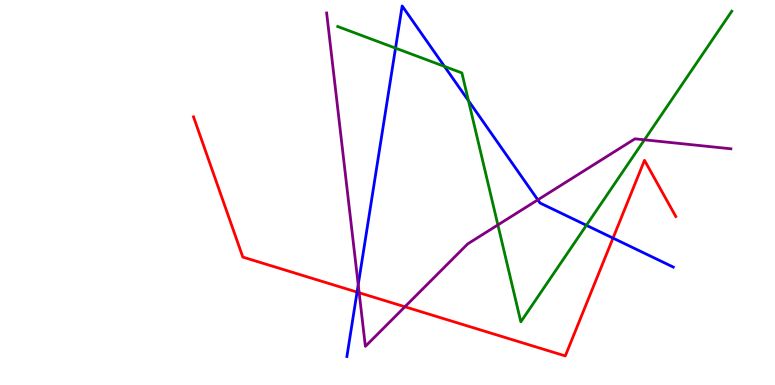[{'lines': ['blue', 'red'], 'intersections': [{'x': 4.61, 'y': 2.41}, {'x': 7.91, 'y': 3.82}]}, {'lines': ['green', 'red'], 'intersections': []}, {'lines': ['purple', 'red'], 'intersections': [{'x': 4.63, 'y': 2.4}, {'x': 5.22, 'y': 2.03}]}, {'lines': ['blue', 'green'], 'intersections': [{'x': 5.1, 'y': 8.75}, {'x': 5.74, 'y': 8.27}, {'x': 6.04, 'y': 7.38}, {'x': 7.57, 'y': 4.15}]}, {'lines': ['blue', 'purple'], 'intersections': [{'x': 4.62, 'y': 2.6}, {'x': 6.94, 'y': 4.81}]}, {'lines': ['green', 'purple'], 'intersections': [{'x': 6.42, 'y': 4.16}, {'x': 8.32, 'y': 6.37}]}]